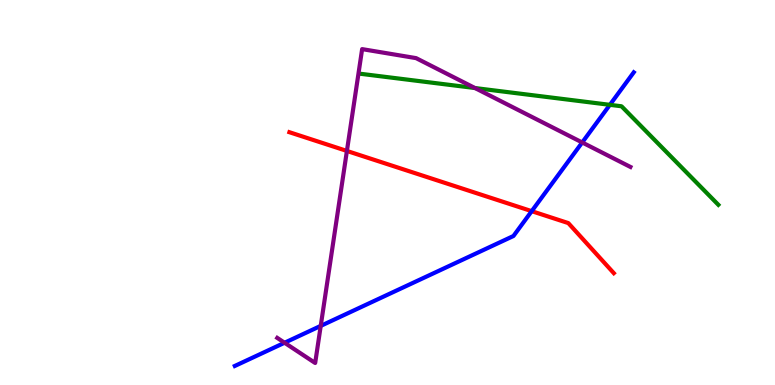[{'lines': ['blue', 'red'], 'intersections': [{'x': 6.86, 'y': 4.52}]}, {'lines': ['green', 'red'], 'intersections': []}, {'lines': ['purple', 'red'], 'intersections': [{'x': 4.48, 'y': 6.08}]}, {'lines': ['blue', 'green'], 'intersections': [{'x': 7.87, 'y': 7.28}]}, {'lines': ['blue', 'purple'], 'intersections': [{'x': 3.67, 'y': 1.1}, {'x': 4.14, 'y': 1.54}, {'x': 7.51, 'y': 6.3}]}, {'lines': ['green', 'purple'], 'intersections': [{'x': 6.13, 'y': 7.71}]}]